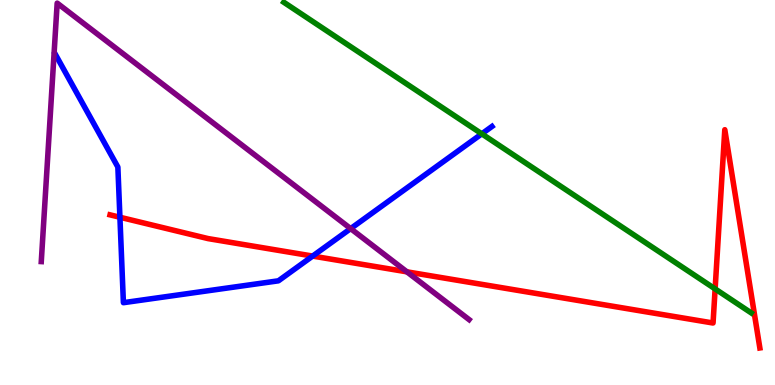[{'lines': ['blue', 'red'], 'intersections': [{'x': 1.55, 'y': 4.36}, {'x': 4.03, 'y': 3.35}]}, {'lines': ['green', 'red'], 'intersections': [{'x': 9.23, 'y': 2.5}]}, {'lines': ['purple', 'red'], 'intersections': [{'x': 5.25, 'y': 2.94}]}, {'lines': ['blue', 'green'], 'intersections': [{'x': 6.22, 'y': 6.52}]}, {'lines': ['blue', 'purple'], 'intersections': [{'x': 4.52, 'y': 4.06}]}, {'lines': ['green', 'purple'], 'intersections': []}]